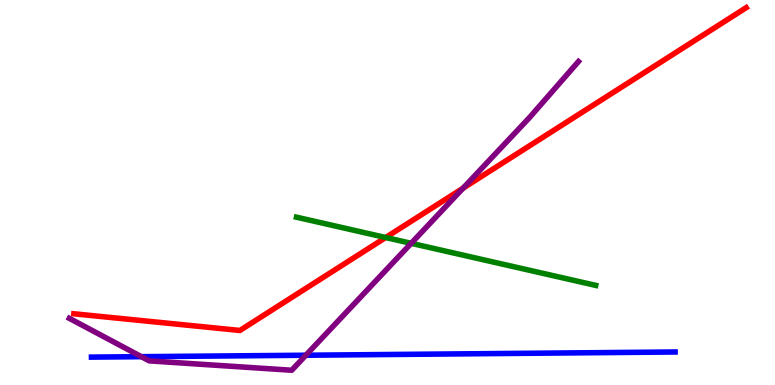[{'lines': ['blue', 'red'], 'intersections': []}, {'lines': ['green', 'red'], 'intersections': [{'x': 4.98, 'y': 3.83}]}, {'lines': ['purple', 'red'], 'intersections': [{'x': 5.98, 'y': 5.11}]}, {'lines': ['blue', 'green'], 'intersections': []}, {'lines': ['blue', 'purple'], 'intersections': [{'x': 1.82, 'y': 0.736}, {'x': 3.95, 'y': 0.773}]}, {'lines': ['green', 'purple'], 'intersections': [{'x': 5.31, 'y': 3.68}]}]